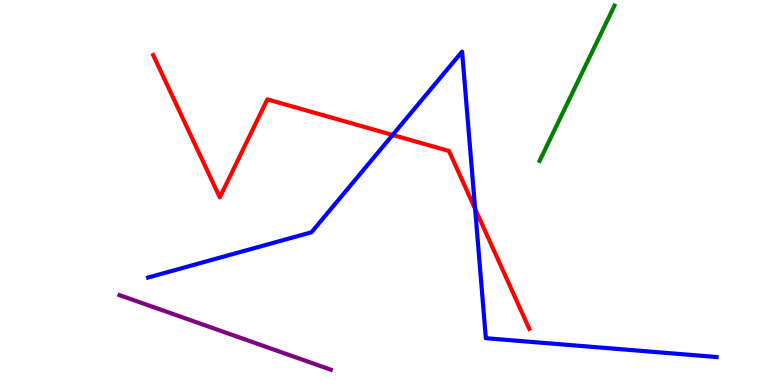[{'lines': ['blue', 'red'], 'intersections': [{'x': 5.07, 'y': 6.49}, {'x': 6.13, 'y': 4.58}]}, {'lines': ['green', 'red'], 'intersections': []}, {'lines': ['purple', 'red'], 'intersections': []}, {'lines': ['blue', 'green'], 'intersections': []}, {'lines': ['blue', 'purple'], 'intersections': []}, {'lines': ['green', 'purple'], 'intersections': []}]